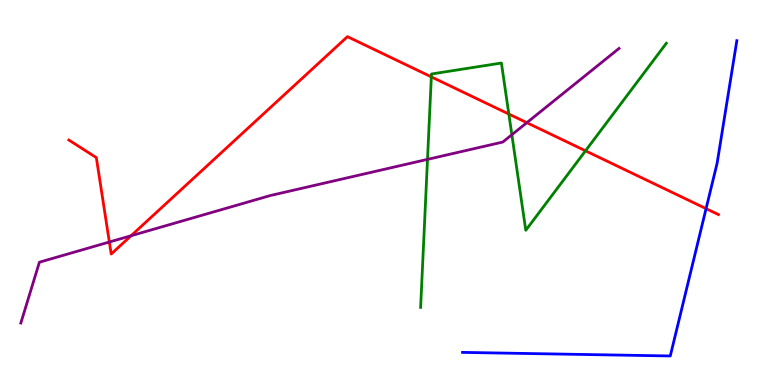[{'lines': ['blue', 'red'], 'intersections': [{'x': 9.11, 'y': 4.58}]}, {'lines': ['green', 'red'], 'intersections': [{'x': 5.57, 'y': 8.0}, {'x': 6.57, 'y': 7.04}, {'x': 7.55, 'y': 6.08}]}, {'lines': ['purple', 'red'], 'intersections': [{'x': 1.41, 'y': 3.71}, {'x': 1.69, 'y': 3.88}, {'x': 6.8, 'y': 6.81}]}, {'lines': ['blue', 'green'], 'intersections': []}, {'lines': ['blue', 'purple'], 'intersections': []}, {'lines': ['green', 'purple'], 'intersections': [{'x': 5.52, 'y': 5.86}, {'x': 6.6, 'y': 6.5}]}]